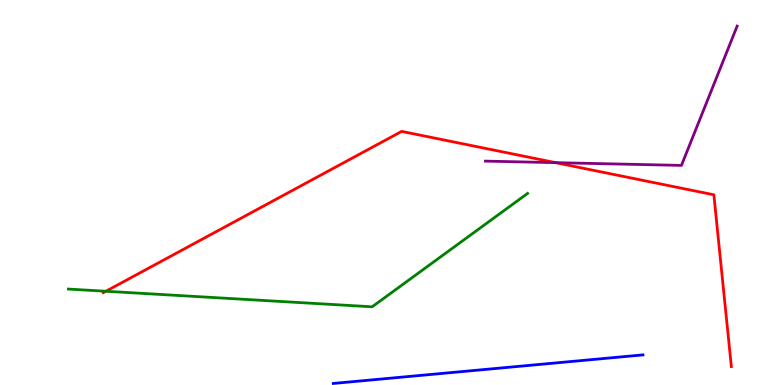[{'lines': ['blue', 'red'], 'intersections': []}, {'lines': ['green', 'red'], 'intersections': [{'x': 1.37, 'y': 2.43}]}, {'lines': ['purple', 'red'], 'intersections': [{'x': 7.17, 'y': 5.78}]}, {'lines': ['blue', 'green'], 'intersections': []}, {'lines': ['blue', 'purple'], 'intersections': []}, {'lines': ['green', 'purple'], 'intersections': []}]